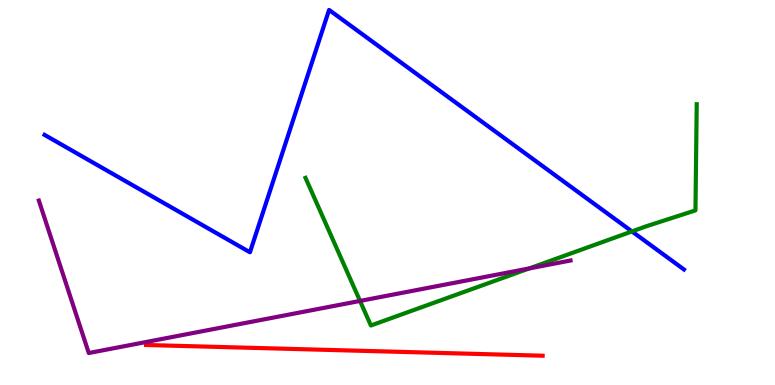[{'lines': ['blue', 'red'], 'intersections': []}, {'lines': ['green', 'red'], 'intersections': []}, {'lines': ['purple', 'red'], 'intersections': []}, {'lines': ['blue', 'green'], 'intersections': [{'x': 8.15, 'y': 3.99}]}, {'lines': ['blue', 'purple'], 'intersections': []}, {'lines': ['green', 'purple'], 'intersections': [{'x': 4.65, 'y': 2.18}, {'x': 6.83, 'y': 3.03}]}]